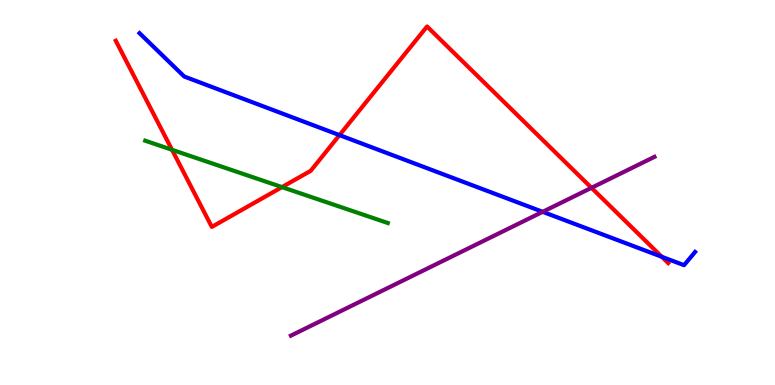[{'lines': ['blue', 'red'], 'intersections': [{'x': 4.38, 'y': 6.49}, {'x': 8.54, 'y': 3.33}]}, {'lines': ['green', 'red'], 'intersections': [{'x': 2.22, 'y': 6.11}, {'x': 3.64, 'y': 5.14}]}, {'lines': ['purple', 'red'], 'intersections': [{'x': 7.63, 'y': 5.12}]}, {'lines': ['blue', 'green'], 'intersections': []}, {'lines': ['blue', 'purple'], 'intersections': [{'x': 7.0, 'y': 4.5}]}, {'lines': ['green', 'purple'], 'intersections': []}]